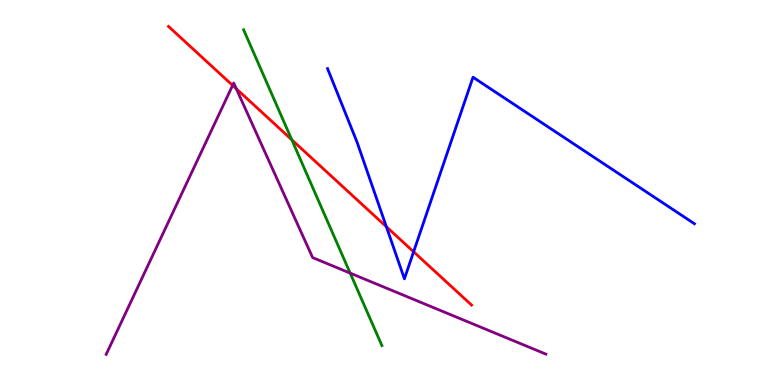[{'lines': ['blue', 'red'], 'intersections': [{'x': 4.99, 'y': 4.11}, {'x': 5.34, 'y': 3.46}]}, {'lines': ['green', 'red'], 'intersections': [{'x': 3.76, 'y': 6.37}]}, {'lines': ['purple', 'red'], 'intersections': [{'x': 3.0, 'y': 7.78}, {'x': 3.05, 'y': 7.69}]}, {'lines': ['blue', 'green'], 'intersections': []}, {'lines': ['blue', 'purple'], 'intersections': []}, {'lines': ['green', 'purple'], 'intersections': [{'x': 4.52, 'y': 2.91}]}]